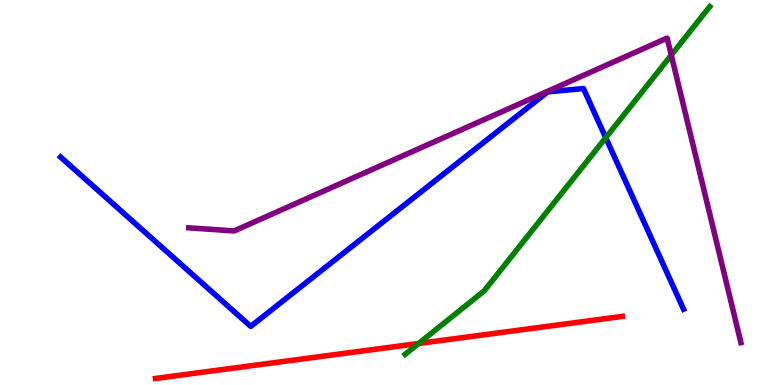[{'lines': ['blue', 'red'], 'intersections': []}, {'lines': ['green', 'red'], 'intersections': [{'x': 5.4, 'y': 1.08}]}, {'lines': ['purple', 'red'], 'intersections': []}, {'lines': ['blue', 'green'], 'intersections': [{'x': 7.82, 'y': 6.42}]}, {'lines': ['blue', 'purple'], 'intersections': []}, {'lines': ['green', 'purple'], 'intersections': [{'x': 8.66, 'y': 8.57}]}]